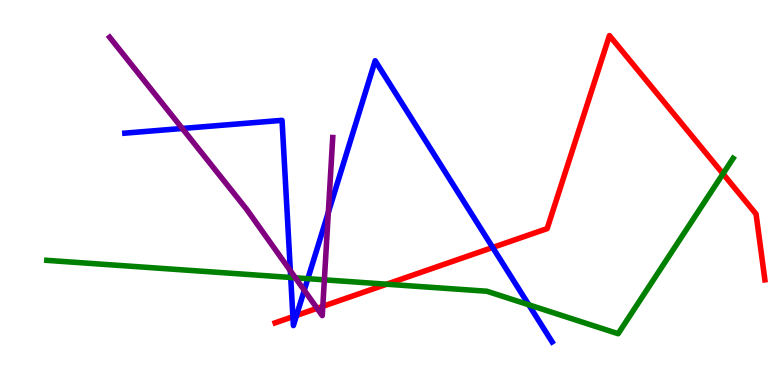[{'lines': ['blue', 'red'], 'intersections': [{'x': 3.78, 'y': 1.77}, {'x': 3.83, 'y': 1.81}, {'x': 6.36, 'y': 3.57}]}, {'lines': ['green', 'red'], 'intersections': [{'x': 4.99, 'y': 2.62}, {'x': 9.33, 'y': 5.49}]}, {'lines': ['purple', 'red'], 'intersections': [{'x': 4.09, 'y': 1.99}, {'x': 4.17, 'y': 2.04}]}, {'lines': ['blue', 'green'], 'intersections': [{'x': 3.75, 'y': 2.79}, {'x': 3.97, 'y': 2.76}, {'x': 6.82, 'y': 2.08}]}, {'lines': ['blue', 'purple'], 'intersections': [{'x': 2.35, 'y': 6.66}, {'x': 3.75, 'y': 2.97}, {'x': 3.93, 'y': 2.46}, {'x': 4.24, 'y': 4.48}]}, {'lines': ['green', 'purple'], 'intersections': [{'x': 3.81, 'y': 2.78}, {'x': 4.19, 'y': 2.73}]}]